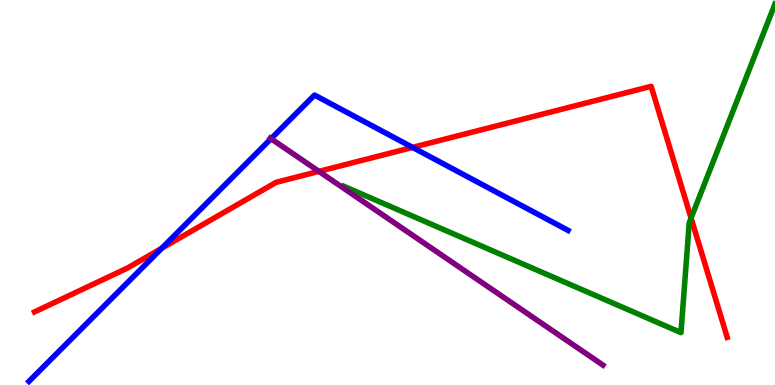[{'lines': ['blue', 'red'], 'intersections': [{'x': 2.09, 'y': 3.55}, {'x': 5.32, 'y': 6.17}]}, {'lines': ['green', 'red'], 'intersections': [{'x': 8.92, 'y': 4.34}]}, {'lines': ['purple', 'red'], 'intersections': [{'x': 4.12, 'y': 5.55}]}, {'lines': ['blue', 'green'], 'intersections': []}, {'lines': ['blue', 'purple'], 'intersections': [{'x': 3.5, 'y': 6.4}]}, {'lines': ['green', 'purple'], 'intersections': []}]